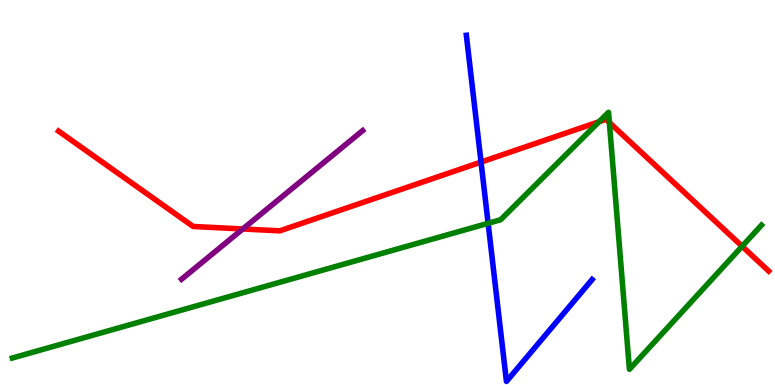[{'lines': ['blue', 'red'], 'intersections': [{'x': 6.21, 'y': 5.79}]}, {'lines': ['green', 'red'], 'intersections': [{'x': 7.73, 'y': 6.84}, {'x': 7.86, 'y': 6.82}, {'x': 9.58, 'y': 3.6}]}, {'lines': ['purple', 'red'], 'intersections': [{'x': 3.13, 'y': 4.05}]}, {'lines': ['blue', 'green'], 'intersections': [{'x': 6.3, 'y': 4.2}]}, {'lines': ['blue', 'purple'], 'intersections': []}, {'lines': ['green', 'purple'], 'intersections': []}]